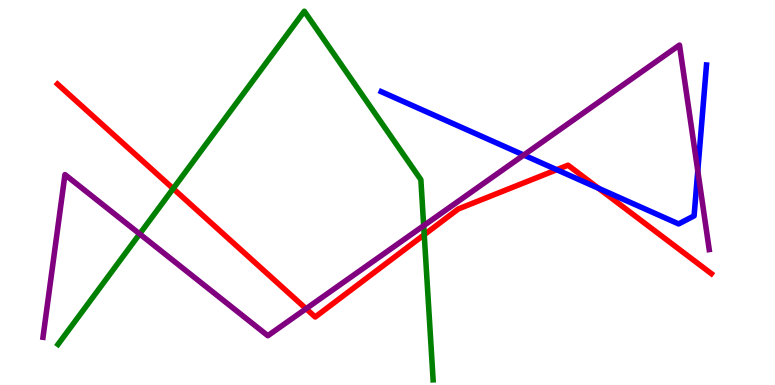[{'lines': ['blue', 'red'], 'intersections': [{'x': 7.18, 'y': 5.59}, {'x': 7.72, 'y': 5.11}]}, {'lines': ['green', 'red'], 'intersections': [{'x': 2.23, 'y': 5.1}, {'x': 5.47, 'y': 3.9}]}, {'lines': ['purple', 'red'], 'intersections': [{'x': 3.95, 'y': 1.98}]}, {'lines': ['blue', 'green'], 'intersections': []}, {'lines': ['blue', 'purple'], 'intersections': [{'x': 6.76, 'y': 5.97}, {'x': 9.0, 'y': 5.56}]}, {'lines': ['green', 'purple'], 'intersections': [{'x': 1.8, 'y': 3.92}, {'x': 5.47, 'y': 4.14}]}]